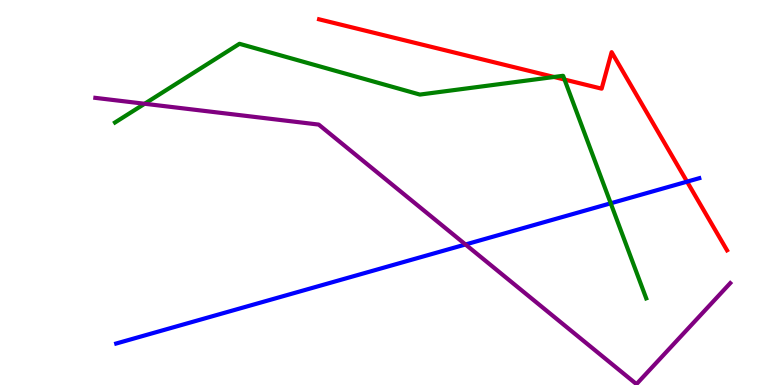[{'lines': ['blue', 'red'], 'intersections': [{'x': 8.87, 'y': 5.28}]}, {'lines': ['green', 'red'], 'intersections': [{'x': 7.15, 'y': 8.0}, {'x': 7.28, 'y': 7.93}]}, {'lines': ['purple', 'red'], 'intersections': []}, {'lines': ['blue', 'green'], 'intersections': [{'x': 7.88, 'y': 4.72}]}, {'lines': ['blue', 'purple'], 'intersections': [{'x': 6.01, 'y': 3.65}]}, {'lines': ['green', 'purple'], 'intersections': [{'x': 1.87, 'y': 7.31}]}]